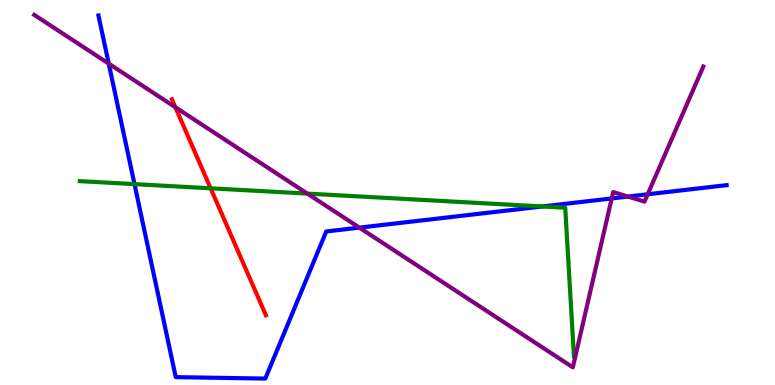[{'lines': ['blue', 'red'], 'intersections': []}, {'lines': ['green', 'red'], 'intersections': [{'x': 2.72, 'y': 5.11}]}, {'lines': ['purple', 'red'], 'intersections': [{'x': 2.26, 'y': 7.22}]}, {'lines': ['blue', 'green'], 'intersections': [{'x': 1.74, 'y': 5.22}, {'x': 7.0, 'y': 4.64}]}, {'lines': ['blue', 'purple'], 'intersections': [{'x': 1.4, 'y': 8.35}, {'x': 4.64, 'y': 4.09}, {'x': 7.89, 'y': 4.85}, {'x': 8.1, 'y': 4.89}, {'x': 8.36, 'y': 4.95}]}, {'lines': ['green', 'purple'], 'intersections': [{'x': 3.97, 'y': 4.97}]}]